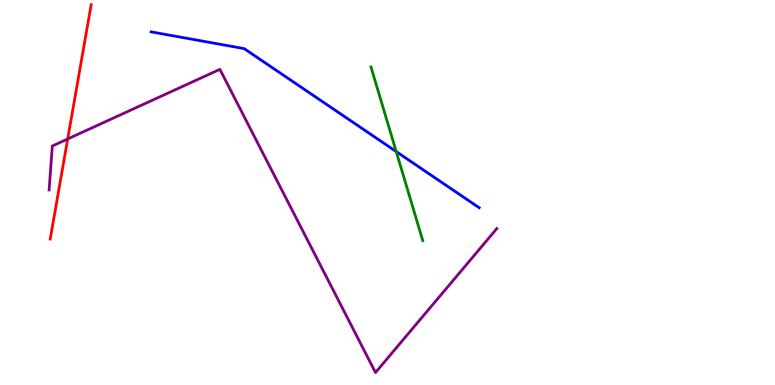[{'lines': ['blue', 'red'], 'intersections': []}, {'lines': ['green', 'red'], 'intersections': []}, {'lines': ['purple', 'red'], 'intersections': [{'x': 0.874, 'y': 6.39}]}, {'lines': ['blue', 'green'], 'intersections': [{'x': 5.11, 'y': 6.06}]}, {'lines': ['blue', 'purple'], 'intersections': []}, {'lines': ['green', 'purple'], 'intersections': []}]